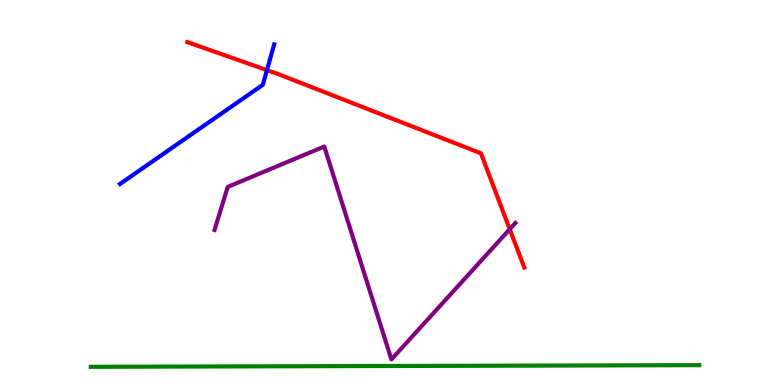[{'lines': ['blue', 'red'], 'intersections': [{'x': 3.44, 'y': 8.18}]}, {'lines': ['green', 'red'], 'intersections': []}, {'lines': ['purple', 'red'], 'intersections': [{'x': 6.58, 'y': 4.05}]}, {'lines': ['blue', 'green'], 'intersections': []}, {'lines': ['blue', 'purple'], 'intersections': []}, {'lines': ['green', 'purple'], 'intersections': []}]